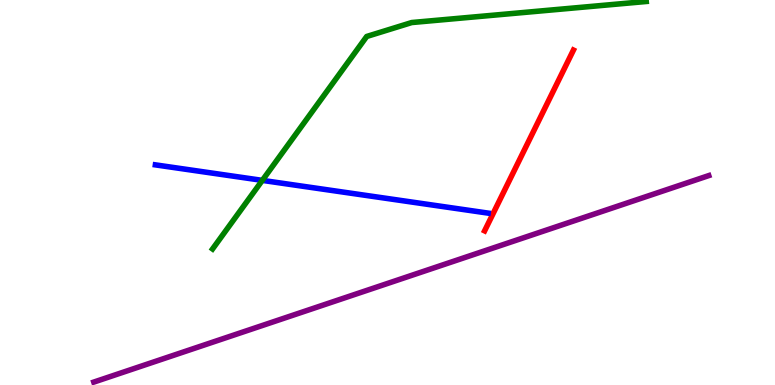[{'lines': ['blue', 'red'], 'intersections': []}, {'lines': ['green', 'red'], 'intersections': []}, {'lines': ['purple', 'red'], 'intersections': []}, {'lines': ['blue', 'green'], 'intersections': [{'x': 3.38, 'y': 5.31}]}, {'lines': ['blue', 'purple'], 'intersections': []}, {'lines': ['green', 'purple'], 'intersections': []}]